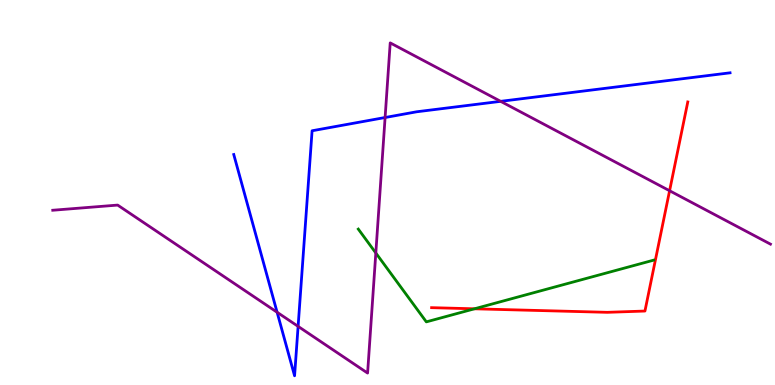[{'lines': ['blue', 'red'], 'intersections': []}, {'lines': ['green', 'red'], 'intersections': [{'x': 6.12, 'y': 1.98}]}, {'lines': ['purple', 'red'], 'intersections': [{'x': 8.64, 'y': 5.05}]}, {'lines': ['blue', 'green'], 'intersections': []}, {'lines': ['blue', 'purple'], 'intersections': [{'x': 3.58, 'y': 1.89}, {'x': 3.85, 'y': 1.52}, {'x': 4.97, 'y': 6.95}, {'x': 6.46, 'y': 7.37}]}, {'lines': ['green', 'purple'], 'intersections': [{'x': 4.85, 'y': 3.43}]}]